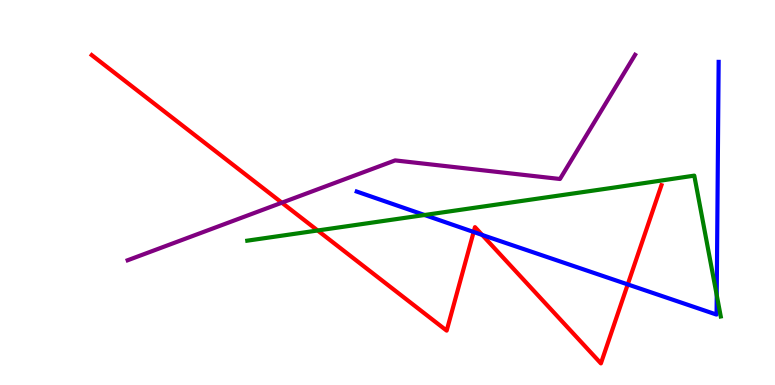[{'lines': ['blue', 'red'], 'intersections': [{'x': 6.11, 'y': 3.97}, {'x': 6.22, 'y': 3.9}, {'x': 8.1, 'y': 2.61}]}, {'lines': ['green', 'red'], 'intersections': [{'x': 4.1, 'y': 4.01}]}, {'lines': ['purple', 'red'], 'intersections': [{'x': 3.64, 'y': 4.74}]}, {'lines': ['blue', 'green'], 'intersections': [{'x': 5.48, 'y': 4.42}, {'x': 9.25, 'y': 2.34}]}, {'lines': ['blue', 'purple'], 'intersections': []}, {'lines': ['green', 'purple'], 'intersections': []}]